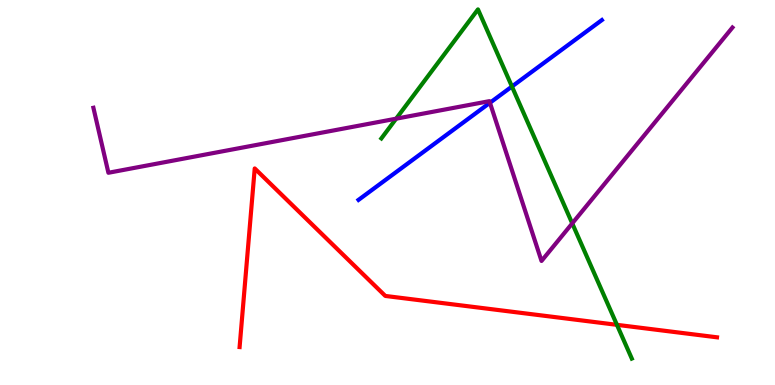[{'lines': ['blue', 'red'], 'intersections': []}, {'lines': ['green', 'red'], 'intersections': [{'x': 7.96, 'y': 1.56}]}, {'lines': ['purple', 'red'], 'intersections': []}, {'lines': ['blue', 'green'], 'intersections': [{'x': 6.61, 'y': 7.75}]}, {'lines': ['blue', 'purple'], 'intersections': [{'x': 6.32, 'y': 7.33}]}, {'lines': ['green', 'purple'], 'intersections': [{'x': 5.11, 'y': 6.92}, {'x': 7.38, 'y': 4.2}]}]